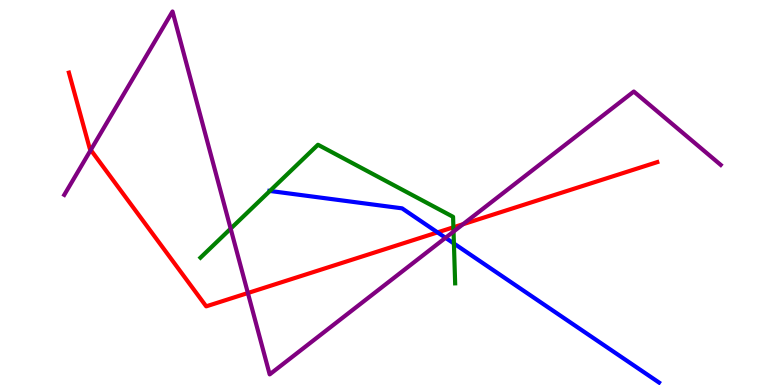[{'lines': ['blue', 'red'], 'intersections': [{'x': 5.65, 'y': 3.96}]}, {'lines': ['green', 'red'], 'intersections': [{'x': 5.85, 'y': 4.1}]}, {'lines': ['purple', 'red'], 'intersections': [{'x': 1.17, 'y': 6.11}, {'x': 3.2, 'y': 2.39}, {'x': 5.97, 'y': 4.18}]}, {'lines': ['blue', 'green'], 'intersections': [{'x': 3.48, 'y': 5.04}, {'x': 5.86, 'y': 3.68}]}, {'lines': ['blue', 'purple'], 'intersections': [{'x': 5.75, 'y': 3.82}]}, {'lines': ['green', 'purple'], 'intersections': [{'x': 2.98, 'y': 4.06}, {'x': 5.85, 'y': 3.98}]}]